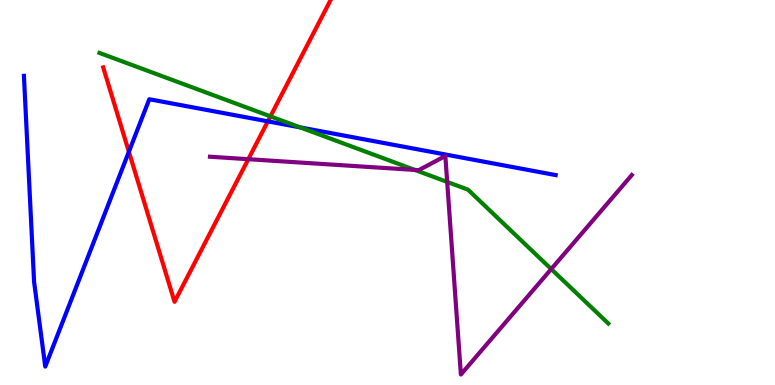[{'lines': ['blue', 'red'], 'intersections': [{'x': 1.66, 'y': 6.06}, {'x': 3.46, 'y': 6.85}]}, {'lines': ['green', 'red'], 'intersections': [{'x': 3.49, 'y': 6.98}]}, {'lines': ['purple', 'red'], 'intersections': [{'x': 3.2, 'y': 5.86}]}, {'lines': ['blue', 'green'], 'intersections': [{'x': 3.87, 'y': 6.69}]}, {'lines': ['blue', 'purple'], 'intersections': []}, {'lines': ['green', 'purple'], 'intersections': [{'x': 5.35, 'y': 5.59}, {'x': 5.77, 'y': 5.27}, {'x': 7.11, 'y': 3.01}]}]